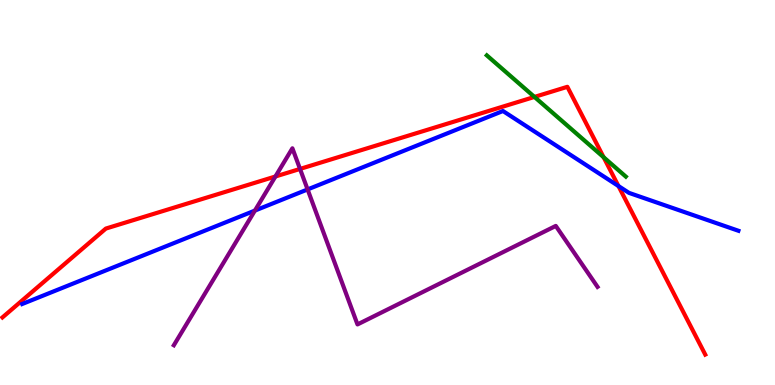[{'lines': ['blue', 'red'], 'intersections': [{'x': 7.98, 'y': 5.17}]}, {'lines': ['green', 'red'], 'intersections': [{'x': 6.9, 'y': 7.48}, {'x': 7.79, 'y': 5.92}]}, {'lines': ['purple', 'red'], 'intersections': [{'x': 3.55, 'y': 5.42}, {'x': 3.87, 'y': 5.61}]}, {'lines': ['blue', 'green'], 'intersections': []}, {'lines': ['blue', 'purple'], 'intersections': [{'x': 3.29, 'y': 4.53}, {'x': 3.97, 'y': 5.08}]}, {'lines': ['green', 'purple'], 'intersections': []}]